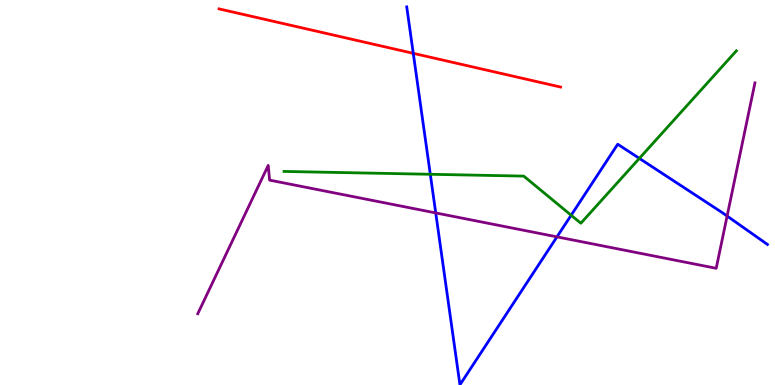[{'lines': ['blue', 'red'], 'intersections': [{'x': 5.33, 'y': 8.61}]}, {'lines': ['green', 'red'], 'intersections': []}, {'lines': ['purple', 'red'], 'intersections': []}, {'lines': ['blue', 'green'], 'intersections': [{'x': 5.55, 'y': 5.47}, {'x': 7.37, 'y': 4.41}, {'x': 8.25, 'y': 5.89}]}, {'lines': ['blue', 'purple'], 'intersections': [{'x': 5.62, 'y': 4.47}, {'x': 7.19, 'y': 3.85}, {'x': 9.38, 'y': 4.39}]}, {'lines': ['green', 'purple'], 'intersections': []}]